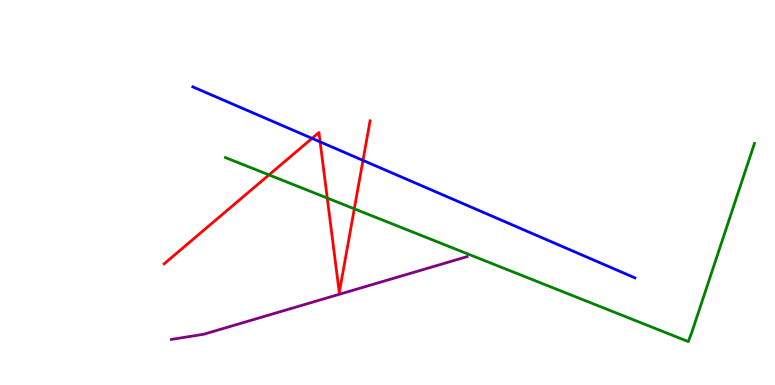[{'lines': ['blue', 'red'], 'intersections': [{'x': 4.03, 'y': 6.41}, {'x': 4.13, 'y': 6.32}, {'x': 4.68, 'y': 5.83}]}, {'lines': ['green', 'red'], 'intersections': [{'x': 3.47, 'y': 5.46}, {'x': 4.22, 'y': 4.86}, {'x': 4.57, 'y': 4.58}]}, {'lines': ['purple', 'red'], 'intersections': []}, {'lines': ['blue', 'green'], 'intersections': []}, {'lines': ['blue', 'purple'], 'intersections': []}, {'lines': ['green', 'purple'], 'intersections': []}]